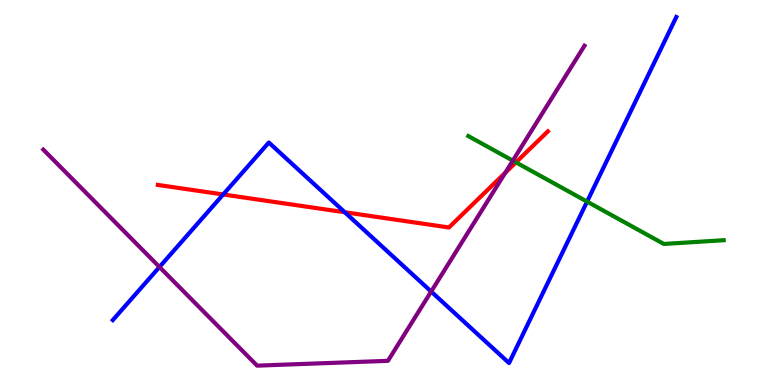[{'lines': ['blue', 'red'], 'intersections': [{'x': 2.88, 'y': 4.95}, {'x': 4.45, 'y': 4.49}]}, {'lines': ['green', 'red'], 'intersections': [{'x': 6.66, 'y': 5.78}]}, {'lines': ['purple', 'red'], 'intersections': [{'x': 6.52, 'y': 5.51}]}, {'lines': ['blue', 'green'], 'intersections': [{'x': 7.58, 'y': 4.76}]}, {'lines': ['blue', 'purple'], 'intersections': [{'x': 2.06, 'y': 3.07}, {'x': 5.56, 'y': 2.43}]}, {'lines': ['green', 'purple'], 'intersections': [{'x': 6.62, 'y': 5.83}]}]